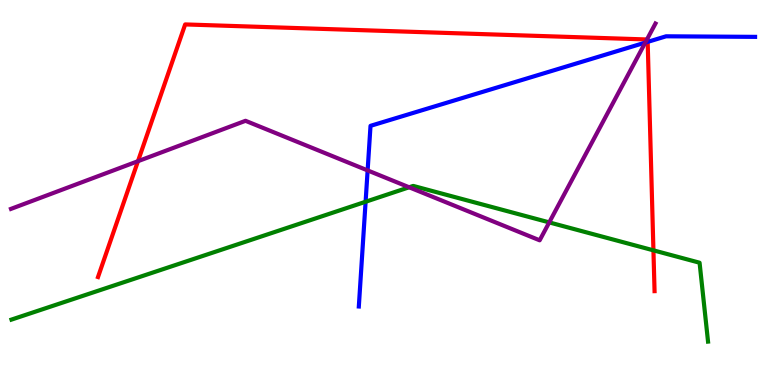[{'lines': ['blue', 'red'], 'intersections': [{'x': 8.36, 'y': 8.91}]}, {'lines': ['green', 'red'], 'intersections': [{'x': 8.43, 'y': 3.5}]}, {'lines': ['purple', 'red'], 'intersections': [{'x': 1.78, 'y': 5.81}, {'x': 8.35, 'y': 8.97}]}, {'lines': ['blue', 'green'], 'intersections': [{'x': 4.72, 'y': 4.76}]}, {'lines': ['blue', 'purple'], 'intersections': [{'x': 4.74, 'y': 5.57}, {'x': 8.33, 'y': 8.89}]}, {'lines': ['green', 'purple'], 'intersections': [{'x': 5.28, 'y': 5.14}, {'x': 7.09, 'y': 4.22}]}]